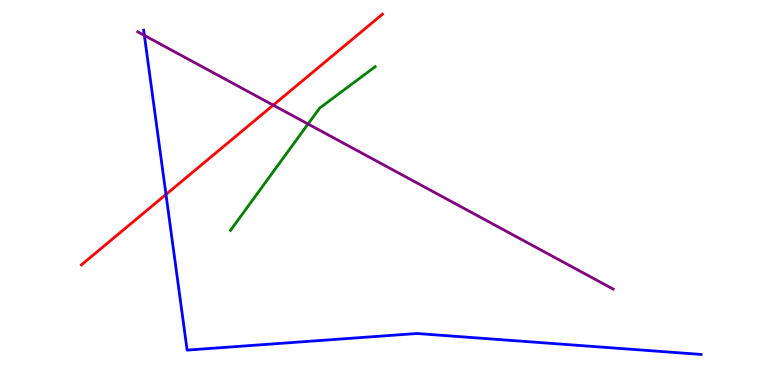[{'lines': ['blue', 'red'], 'intersections': [{'x': 2.14, 'y': 4.95}]}, {'lines': ['green', 'red'], 'intersections': []}, {'lines': ['purple', 'red'], 'intersections': [{'x': 3.53, 'y': 7.27}]}, {'lines': ['blue', 'green'], 'intersections': []}, {'lines': ['blue', 'purple'], 'intersections': [{'x': 1.86, 'y': 9.08}]}, {'lines': ['green', 'purple'], 'intersections': [{'x': 3.97, 'y': 6.78}]}]